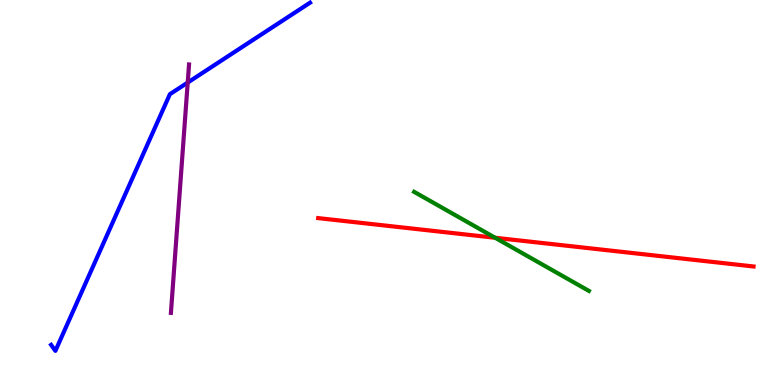[{'lines': ['blue', 'red'], 'intersections': []}, {'lines': ['green', 'red'], 'intersections': [{'x': 6.39, 'y': 3.82}]}, {'lines': ['purple', 'red'], 'intersections': []}, {'lines': ['blue', 'green'], 'intersections': []}, {'lines': ['blue', 'purple'], 'intersections': [{'x': 2.42, 'y': 7.86}]}, {'lines': ['green', 'purple'], 'intersections': []}]